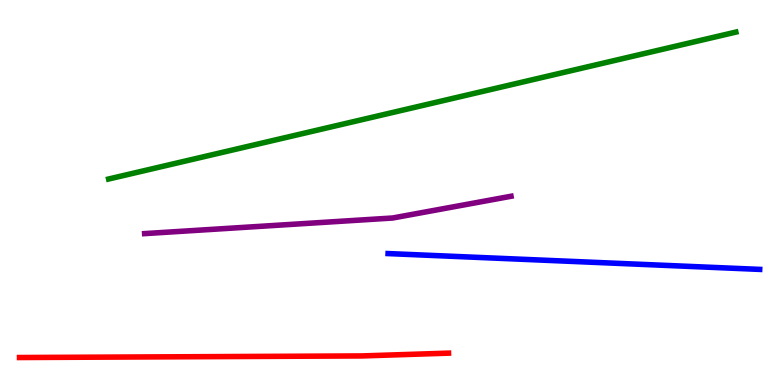[{'lines': ['blue', 'red'], 'intersections': []}, {'lines': ['green', 'red'], 'intersections': []}, {'lines': ['purple', 'red'], 'intersections': []}, {'lines': ['blue', 'green'], 'intersections': []}, {'lines': ['blue', 'purple'], 'intersections': []}, {'lines': ['green', 'purple'], 'intersections': []}]